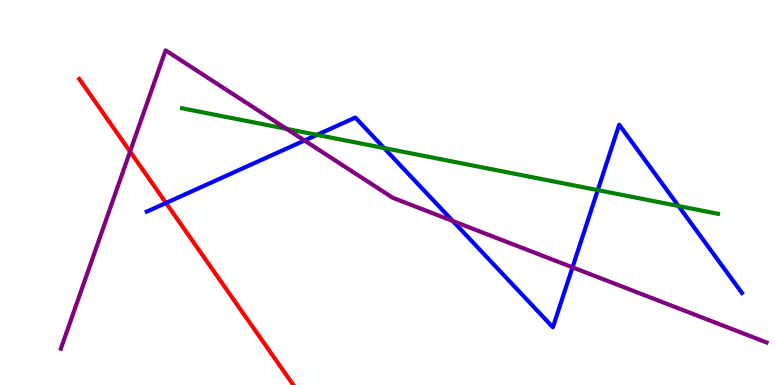[{'lines': ['blue', 'red'], 'intersections': [{'x': 2.14, 'y': 4.73}]}, {'lines': ['green', 'red'], 'intersections': []}, {'lines': ['purple', 'red'], 'intersections': [{'x': 1.68, 'y': 6.06}]}, {'lines': ['blue', 'green'], 'intersections': [{'x': 4.09, 'y': 6.5}, {'x': 4.96, 'y': 6.15}, {'x': 7.71, 'y': 5.06}, {'x': 8.76, 'y': 4.65}]}, {'lines': ['blue', 'purple'], 'intersections': [{'x': 3.93, 'y': 6.35}, {'x': 5.84, 'y': 4.26}, {'x': 7.39, 'y': 3.06}]}, {'lines': ['green', 'purple'], 'intersections': [{'x': 3.7, 'y': 6.65}]}]